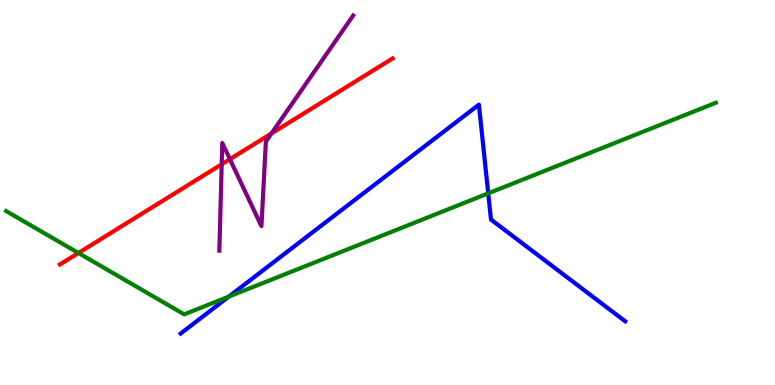[{'lines': ['blue', 'red'], 'intersections': []}, {'lines': ['green', 'red'], 'intersections': [{'x': 1.01, 'y': 3.43}]}, {'lines': ['purple', 'red'], 'intersections': [{'x': 2.86, 'y': 5.73}, {'x': 2.97, 'y': 5.87}, {'x': 3.5, 'y': 6.53}]}, {'lines': ['blue', 'green'], 'intersections': [{'x': 2.95, 'y': 2.3}, {'x': 6.3, 'y': 4.98}]}, {'lines': ['blue', 'purple'], 'intersections': []}, {'lines': ['green', 'purple'], 'intersections': []}]